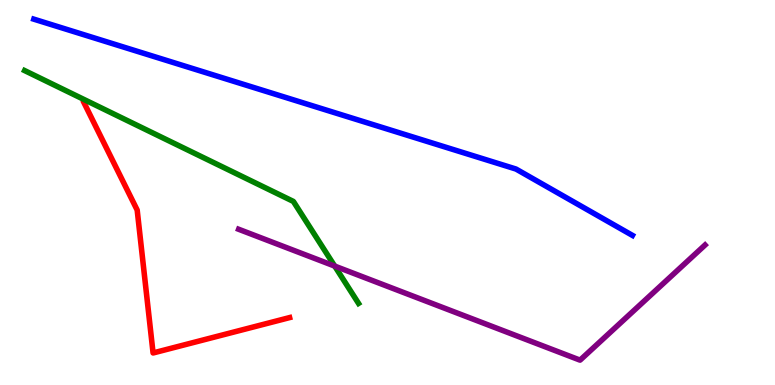[{'lines': ['blue', 'red'], 'intersections': []}, {'lines': ['green', 'red'], 'intersections': []}, {'lines': ['purple', 'red'], 'intersections': []}, {'lines': ['blue', 'green'], 'intersections': []}, {'lines': ['blue', 'purple'], 'intersections': []}, {'lines': ['green', 'purple'], 'intersections': [{'x': 4.32, 'y': 3.09}]}]